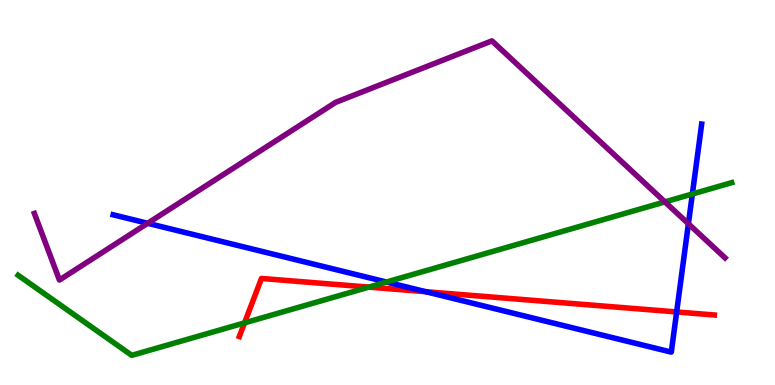[{'lines': ['blue', 'red'], 'intersections': [{'x': 5.49, 'y': 2.42}, {'x': 8.73, 'y': 1.9}]}, {'lines': ['green', 'red'], 'intersections': [{'x': 3.16, 'y': 1.61}, {'x': 4.76, 'y': 2.54}]}, {'lines': ['purple', 'red'], 'intersections': []}, {'lines': ['blue', 'green'], 'intersections': [{'x': 4.99, 'y': 2.67}, {'x': 8.93, 'y': 4.96}]}, {'lines': ['blue', 'purple'], 'intersections': [{'x': 1.91, 'y': 4.2}, {'x': 8.88, 'y': 4.19}]}, {'lines': ['green', 'purple'], 'intersections': [{'x': 8.58, 'y': 4.76}]}]